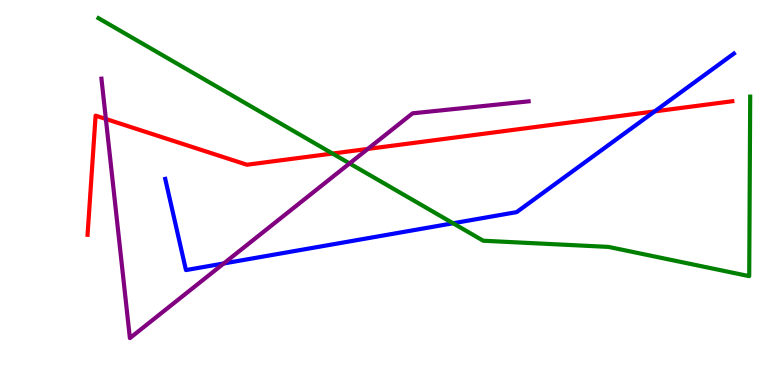[{'lines': ['blue', 'red'], 'intersections': [{'x': 8.45, 'y': 7.11}]}, {'lines': ['green', 'red'], 'intersections': [{'x': 4.29, 'y': 6.01}]}, {'lines': ['purple', 'red'], 'intersections': [{'x': 1.37, 'y': 6.91}, {'x': 4.75, 'y': 6.13}]}, {'lines': ['blue', 'green'], 'intersections': [{'x': 5.85, 'y': 4.2}]}, {'lines': ['blue', 'purple'], 'intersections': [{'x': 2.89, 'y': 3.16}]}, {'lines': ['green', 'purple'], 'intersections': [{'x': 4.51, 'y': 5.76}]}]